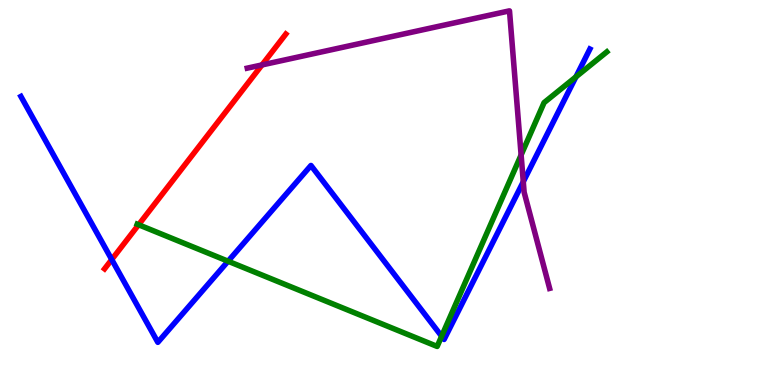[{'lines': ['blue', 'red'], 'intersections': [{'x': 1.44, 'y': 3.26}]}, {'lines': ['green', 'red'], 'intersections': [{'x': 1.79, 'y': 4.16}]}, {'lines': ['purple', 'red'], 'intersections': [{'x': 3.38, 'y': 8.31}]}, {'lines': ['blue', 'green'], 'intersections': [{'x': 2.94, 'y': 3.22}, {'x': 5.7, 'y': 1.27}, {'x': 7.43, 'y': 8.0}]}, {'lines': ['blue', 'purple'], 'intersections': [{'x': 6.75, 'y': 5.28}]}, {'lines': ['green', 'purple'], 'intersections': [{'x': 6.72, 'y': 5.97}]}]